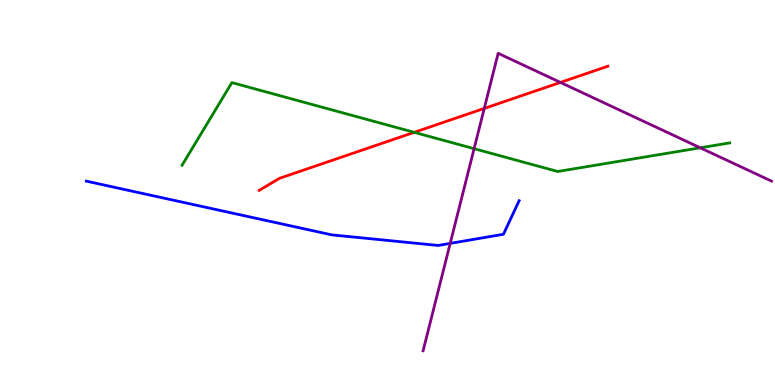[{'lines': ['blue', 'red'], 'intersections': []}, {'lines': ['green', 'red'], 'intersections': [{'x': 5.34, 'y': 6.56}]}, {'lines': ['purple', 'red'], 'intersections': [{'x': 6.25, 'y': 7.18}, {'x': 7.23, 'y': 7.86}]}, {'lines': ['blue', 'green'], 'intersections': []}, {'lines': ['blue', 'purple'], 'intersections': [{'x': 5.81, 'y': 3.68}]}, {'lines': ['green', 'purple'], 'intersections': [{'x': 6.12, 'y': 6.14}, {'x': 9.04, 'y': 6.16}]}]